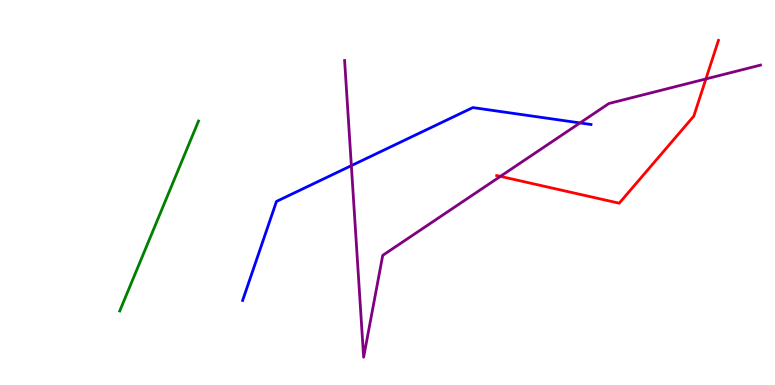[{'lines': ['blue', 'red'], 'intersections': []}, {'lines': ['green', 'red'], 'intersections': []}, {'lines': ['purple', 'red'], 'intersections': [{'x': 6.46, 'y': 5.42}, {'x': 9.11, 'y': 7.95}]}, {'lines': ['blue', 'green'], 'intersections': []}, {'lines': ['blue', 'purple'], 'intersections': [{'x': 4.53, 'y': 5.7}, {'x': 7.48, 'y': 6.81}]}, {'lines': ['green', 'purple'], 'intersections': []}]